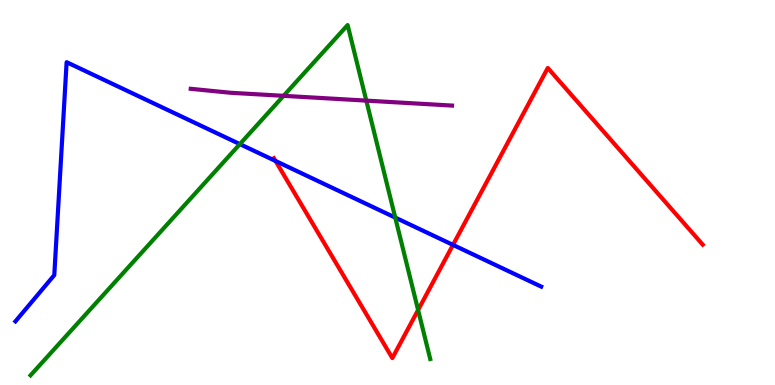[{'lines': ['blue', 'red'], 'intersections': [{'x': 3.56, 'y': 5.82}, {'x': 5.85, 'y': 3.64}]}, {'lines': ['green', 'red'], 'intersections': [{'x': 5.39, 'y': 1.95}]}, {'lines': ['purple', 'red'], 'intersections': []}, {'lines': ['blue', 'green'], 'intersections': [{'x': 3.1, 'y': 6.26}, {'x': 5.1, 'y': 4.35}]}, {'lines': ['blue', 'purple'], 'intersections': []}, {'lines': ['green', 'purple'], 'intersections': [{'x': 3.66, 'y': 7.51}, {'x': 4.73, 'y': 7.39}]}]